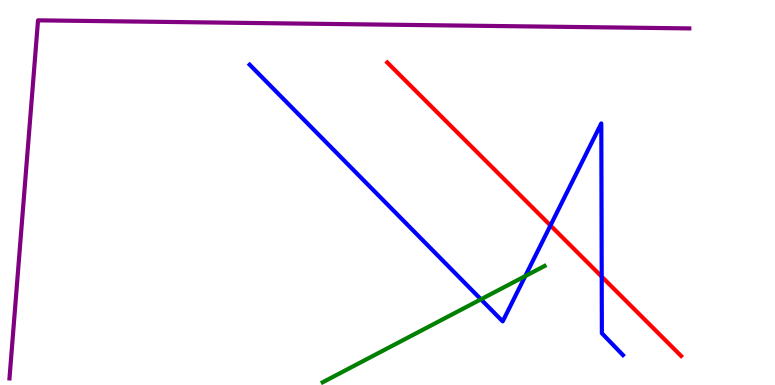[{'lines': ['blue', 'red'], 'intersections': [{'x': 7.1, 'y': 4.14}, {'x': 7.76, 'y': 2.81}]}, {'lines': ['green', 'red'], 'intersections': []}, {'lines': ['purple', 'red'], 'intersections': []}, {'lines': ['blue', 'green'], 'intersections': [{'x': 6.21, 'y': 2.23}, {'x': 6.78, 'y': 2.83}]}, {'lines': ['blue', 'purple'], 'intersections': []}, {'lines': ['green', 'purple'], 'intersections': []}]